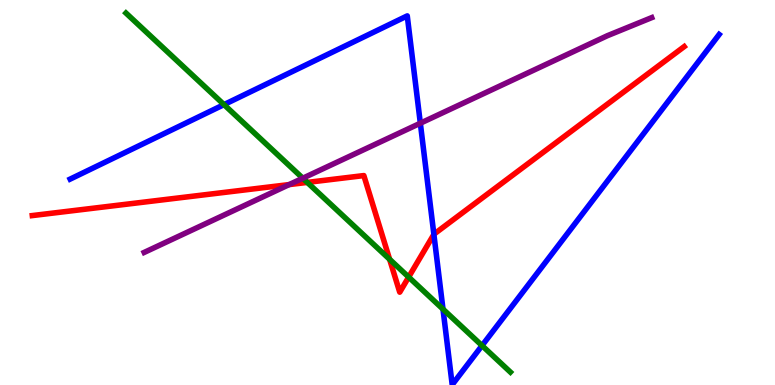[{'lines': ['blue', 'red'], 'intersections': [{'x': 5.6, 'y': 3.91}]}, {'lines': ['green', 'red'], 'intersections': [{'x': 3.96, 'y': 5.26}, {'x': 5.03, 'y': 3.27}, {'x': 5.27, 'y': 2.8}]}, {'lines': ['purple', 'red'], 'intersections': [{'x': 3.73, 'y': 5.21}]}, {'lines': ['blue', 'green'], 'intersections': [{'x': 2.89, 'y': 7.28}, {'x': 5.72, 'y': 1.97}, {'x': 6.22, 'y': 1.02}]}, {'lines': ['blue', 'purple'], 'intersections': [{'x': 5.42, 'y': 6.8}]}, {'lines': ['green', 'purple'], 'intersections': [{'x': 3.91, 'y': 5.37}]}]